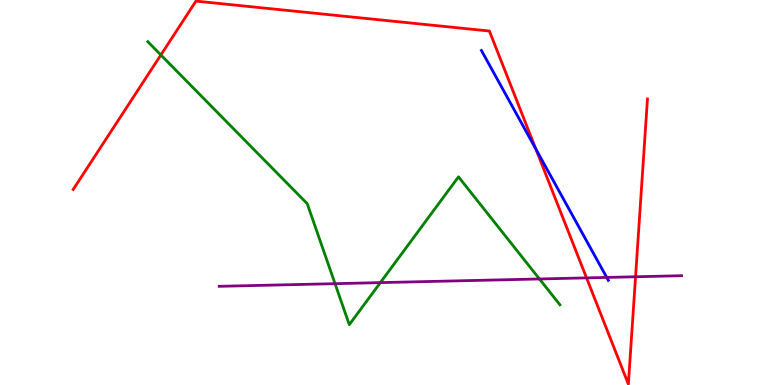[{'lines': ['blue', 'red'], 'intersections': [{'x': 6.91, 'y': 6.13}]}, {'lines': ['green', 'red'], 'intersections': [{'x': 2.08, 'y': 8.57}]}, {'lines': ['purple', 'red'], 'intersections': [{'x': 7.57, 'y': 2.78}, {'x': 8.2, 'y': 2.81}]}, {'lines': ['blue', 'green'], 'intersections': []}, {'lines': ['blue', 'purple'], 'intersections': [{'x': 7.83, 'y': 2.79}]}, {'lines': ['green', 'purple'], 'intersections': [{'x': 4.32, 'y': 2.63}, {'x': 4.91, 'y': 2.66}, {'x': 6.96, 'y': 2.75}]}]